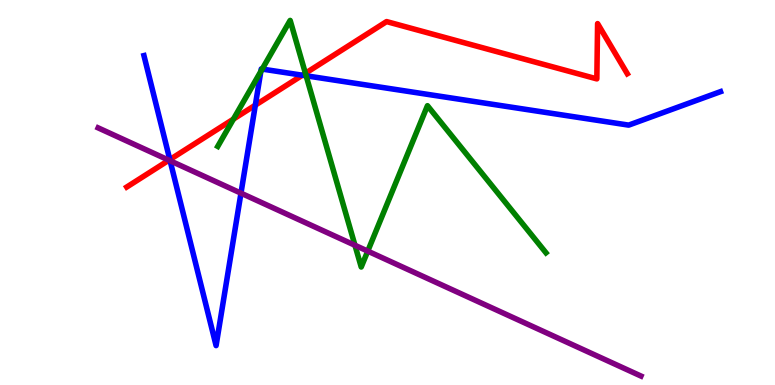[{'lines': ['blue', 'red'], 'intersections': [{'x': 2.19, 'y': 5.85}, {'x': 3.29, 'y': 7.27}, {'x': 3.9, 'y': 8.05}]}, {'lines': ['green', 'red'], 'intersections': [{'x': 3.01, 'y': 6.91}, {'x': 3.94, 'y': 8.1}]}, {'lines': ['purple', 'red'], 'intersections': [{'x': 2.18, 'y': 5.84}]}, {'lines': ['blue', 'green'], 'intersections': [{'x': 3.37, 'y': 8.15}, {'x': 3.38, 'y': 8.21}, {'x': 3.95, 'y': 8.03}]}, {'lines': ['blue', 'purple'], 'intersections': [{'x': 2.19, 'y': 5.82}, {'x': 3.11, 'y': 4.98}]}, {'lines': ['green', 'purple'], 'intersections': [{'x': 4.58, 'y': 3.63}, {'x': 4.75, 'y': 3.48}]}]